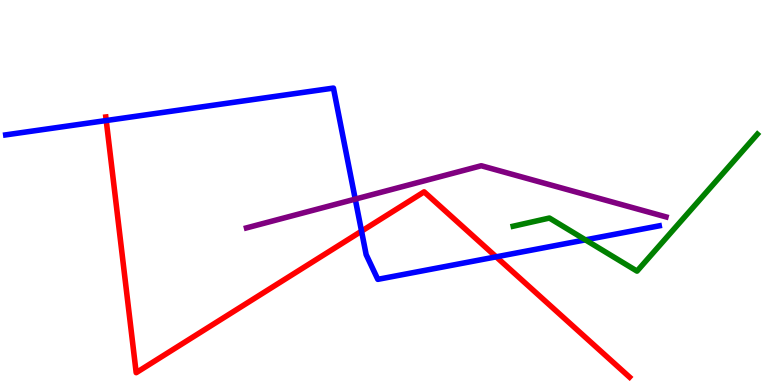[{'lines': ['blue', 'red'], 'intersections': [{'x': 1.37, 'y': 6.87}, {'x': 4.67, 'y': 4.0}, {'x': 6.4, 'y': 3.33}]}, {'lines': ['green', 'red'], 'intersections': []}, {'lines': ['purple', 'red'], 'intersections': []}, {'lines': ['blue', 'green'], 'intersections': [{'x': 7.55, 'y': 3.77}]}, {'lines': ['blue', 'purple'], 'intersections': [{'x': 4.58, 'y': 4.83}]}, {'lines': ['green', 'purple'], 'intersections': []}]